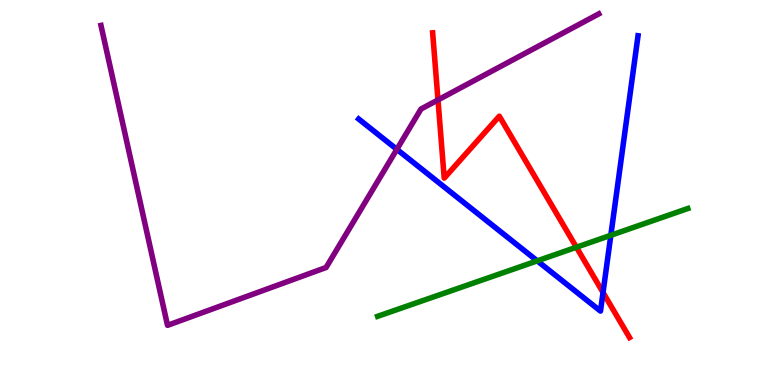[{'lines': ['blue', 'red'], 'intersections': [{'x': 7.78, 'y': 2.4}]}, {'lines': ['green', 'red'], 'intersections': [{'x': 7.44, 'y': 3.58}]}, {'lines': ['purple', 'red'], 'intersections': [{'x': 5.65, 'y': 7.4}]}, {'lines': ['blue', 'green'], 'intersections': [{'x': 6.93, 'y': 3.22}, {'x': 7.88, 'y': 3.89}]}, {'lines': ['blue', 'purple'], 'intersections': [{'x': 5.12, 'y': 6.12}]}, {'lines': ['green', 'purple'], 'intersections': []}]